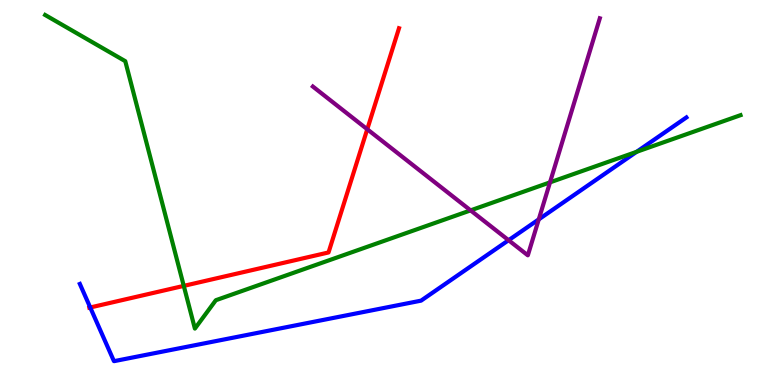[{'lines': ['blue', 'red'], 'intersections': [{'x': 1.16, 'y': 2.01}]}, {'lines': ['green', 'red'], 'intersections': [{'x': 2.37, 'y': 2.57}]}, {'lines': ['purple', 'red'], 'intersections': [{'x': 4.74, 'y': 6.64}]}, {'lines': ['blue', 'green'], 'intersections': [{'x': 8.21, 'y': 6.06}]}, {'lines': ['blue', 'purple'], 'intersections': [{'x': 6.56, 'y': 3.76}, {'x': 6.95, 'y': 4.3}]}, {'lines': ['green', 'purple'], 'intersections': [{'x': 6.07, 'y': 4.54}, {'x': 7.1, 'y': 5.26}]}]